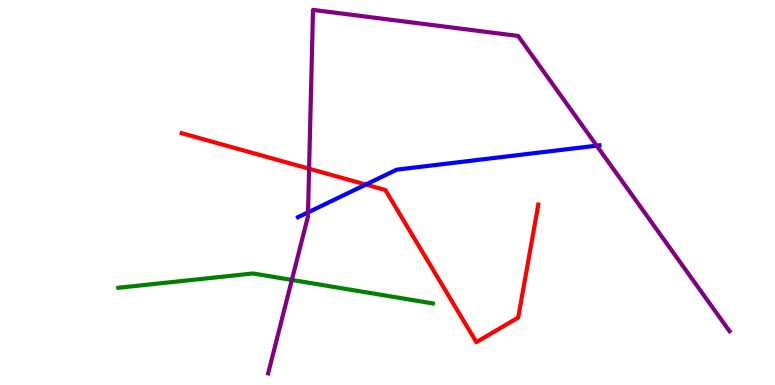[{'lines': ['blue', 'red'], 'intersections': [{'x': 4.72, 'y': 5.21}]}, {'lines': ['green', 'red'], 'intersections': []}, {'lines': ['purple', 'red'], 'intersections': [{'x': 3.99, 'y': 5.62}]}, {'lines': ['blue', 'green'], 'intersections': []}, {'lines': ['blue', 'purple'], 'intersections': [{'x': 3.97, 'y': 4.48}, {'x': 7.7, 'y': 6.22}]}, {'lines': ['green', 'purple'], 'intersections': [{'x': 3.77, 'y': 2.73}]}]